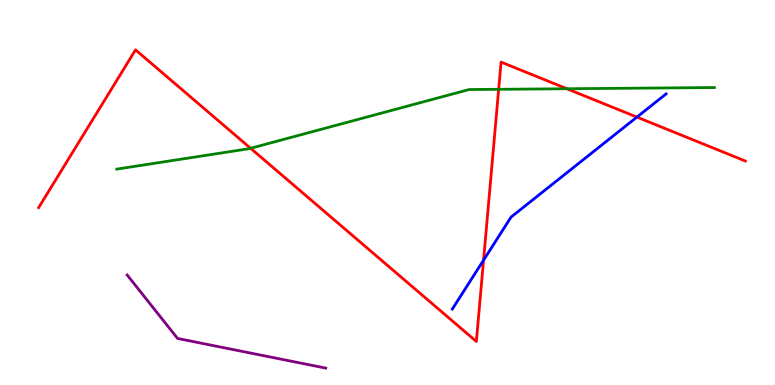[{'lines': ['blue', 'red'], 'intersections': [{'x': 6.24, 'y': 3.24}, {'x': 8.22, 'y': 6.96}]}, {'lines': ['green', 'red'], 'intersections': [{'x': 3.23, 'y': 6.15}, {'x': 6.43, 'y': 7.68}, {'x': 7.31, 'y': 7.69}]}, {'lines': ['purple', 'red'], 'intersections': []}, {'lines': ['blue', 'green'], 'intersections': []}, {'lines': ['blue', 'purple'], 'intersections': []}, {'lines': ['green', 'purple'], 'intersections': []}]